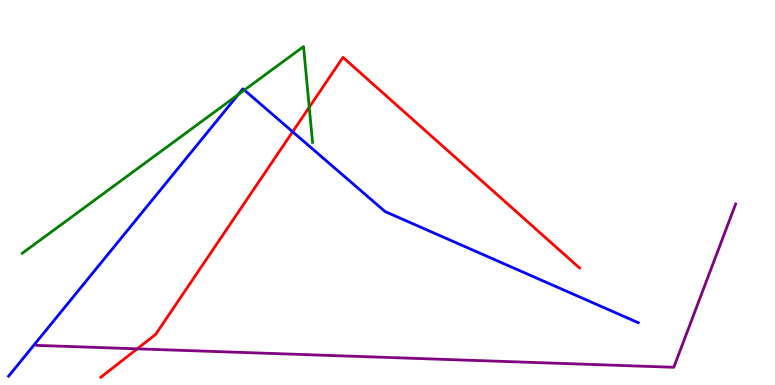[{'lines': ['blue', 'red'], 'intersections': [{'x': 3.78, 'y': 6.58}]}, {'lines': ['green', 'red'], 'intersections': [{'x': 3.99, 'y': 7.21}]}, {'lines': ['purple', 'red'], 'intersections': [{'x': 1.77, 'y': 0.939}]}, {'lines': ['blue', 'green'], 'intersections': [{'x': 3.07, 'y': 7.54}, {'x': 3.15, 'y': 7.66}]}, {'lines': ['blue', 'purple'], 'intersections': []}, {'lines': ['green', 'purple'], 'intersections': []}]